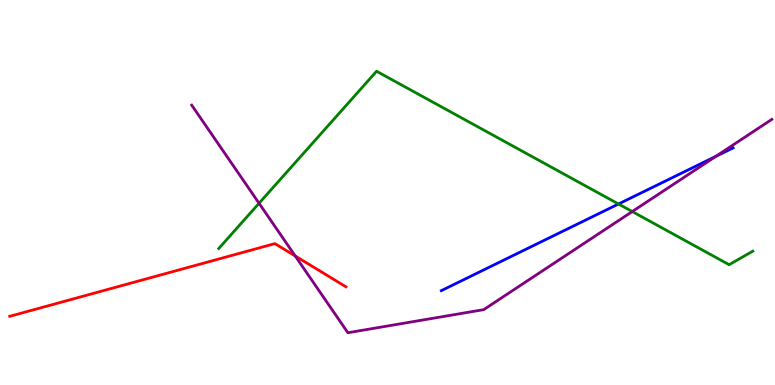[{'lines': ['blue', 'red'], 'intersections': []}, {'lines': ['green', 'red'], 'intersections': []}, {'lines': ['purple', 'red'], 'intersections': [{'x': 3.81, 'y': 3.35}]}, {'lines': ['blue', 'green'], 'intersections': [{'x': 7.98, 'y': 4.7}]}, {'lines': ['blue', 'purple'], 'intersections': [{'x': 9.23, 'y': 5.94}]}, {'lines': ['green', 'purple'], 'intersections': [{'x': 3.34, 'y': 4.72}, {'x': 8.16, 'y': 4.51}]}]